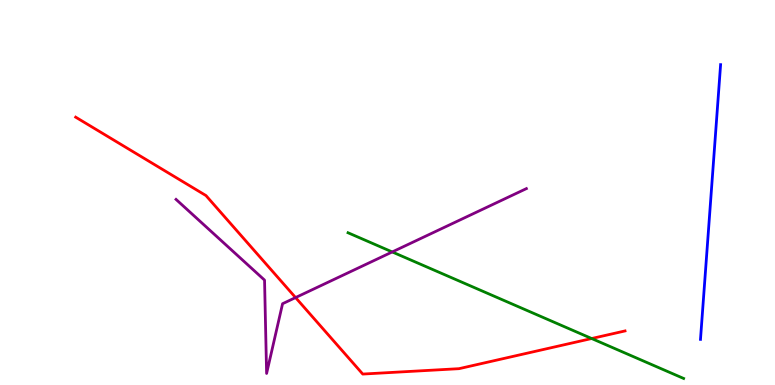[{'lines': ['blue', 'red'], 'intersections': []}, {'lines': ['green', 'red'], 'intersections': [{'x': 7.63, 'y': 1.21}]}, {'lines': ['purple', 'red'], 'intersections': [{'x': 3.81, 'y': 2.27}]}, {'lines': ['blue', 'green'], 'intersections': []}, {'lines': ['blue', 'purple'], 'intersections': []}, {'lines': ['green', 'purple'], 'intersections': [{'x': 5.06, 'y': 3.46}]}]